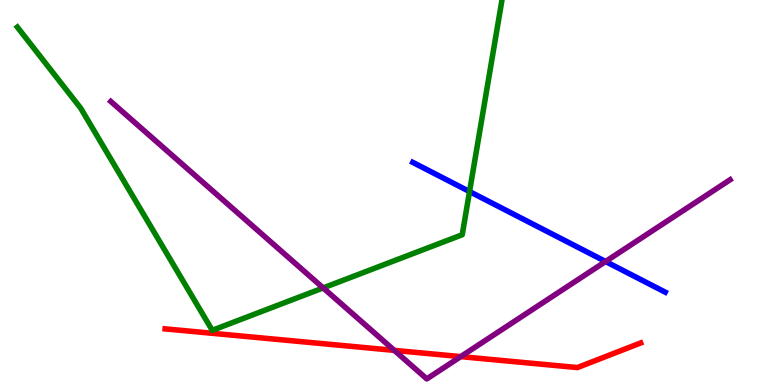[{'lines': ['blue', 'red'], 'intersections': []}, {'lines': ['green', 'red'], 'intersections': []}, {'lines': ['purple', 'red'], 'intersections': [{'x': 5.09, 'y': 0.899}, {'x': 5.94, 'y': 0.737}]}, {'lines': ['blue', 'green'], 'intersections': [{'x': 6.06, 'y': 5.02}]}, {'lines': ['blue', 'purple'], 'intersections': [{'x': 7.81, 'y': 3.21}]}, {'lines': ['green', 'purple'], 'intersections': [{'x': 4.17, 'y': 2.52}]}]